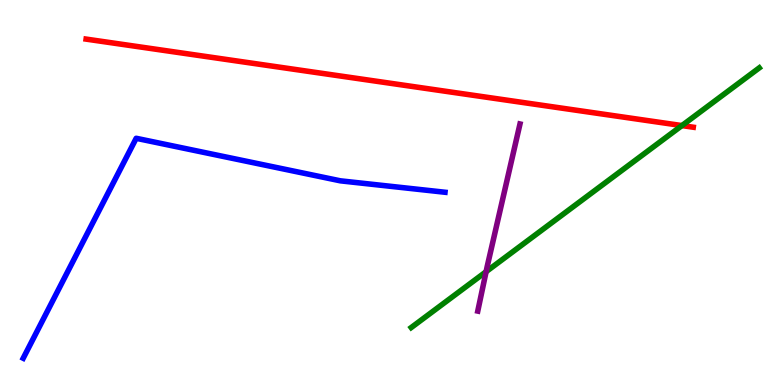[{'lines': ['blue', 'red'], 'intersections': []}, {'lines': ['green', 'red'], 'intersections': [{'x': 8.8, 'y': 6.74}]}, {'lines': ['purple', 'red'], 'intersections': []}, {'lines': ['blue', 'green'], 'intersections': []}, {'lines': ['blue', 'purple'], 'intersections': []}, {'lines': ['green', 'purple'], 'intersections': [{'x': 6.27, 'y': 2.94}]}]